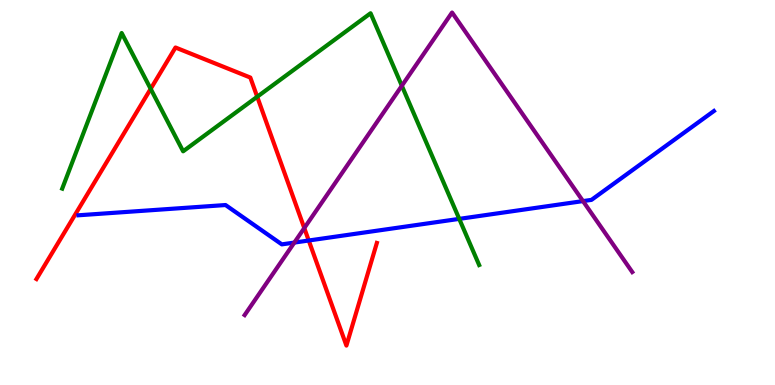[{'lines': ['blue', 'red'], 'intersections': [{'x': 3.98, 'y': 3.75}]}, {'lines': ['green', 'red'], 'intersections': [{'x': 1.94, 'y': 7.69}, {'x': 3.32, 'y': 7.49}]}, {'lines': ['purple', 'red'], 'intersections': [{'x': 3.93, 'y': 4.08}]}, {'lines': ['blue', 'green'], 'intersections': [{'x': 5.93, 'y': 4.31}]}, {'lines': ['blue', 'purple'], 'intersections': [{'x': 3.8, 'y': 3.7}, {'x': 7.52, 'y': 4.78}]}, {'lines': ['green', 'purple'], 'intersections': [{'x': 5.19, 'y': 7.77}]}]